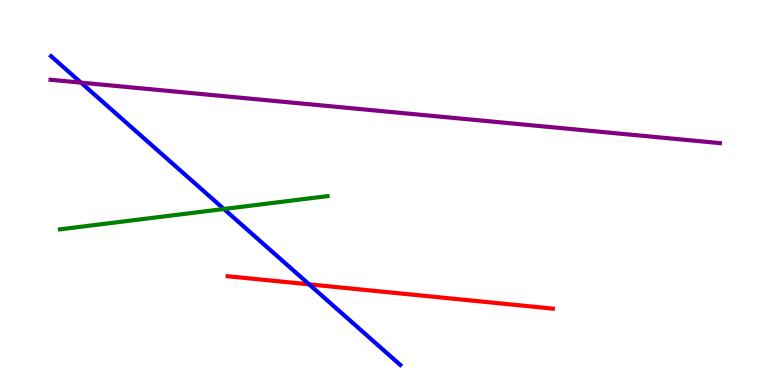[{'lines': ['blue', 'red'], 'intersections': [{'x': 3.99, 'y': 2.61}]}, {'lines': ['green', 'red'], 'intersections': []}, {'lines': ['purple', 'red'], 'intersections': []}, {'lines': ['blue', 'green'], 'intersections': [{'x': 2.89, 'y': 4.57}]}, {'lines': ['blue', 'purple'], 'intersections': [{'x': 1.05, 'y': 7.85}]}, {'lines': ['green', 'purple'], 'intersections': []}]